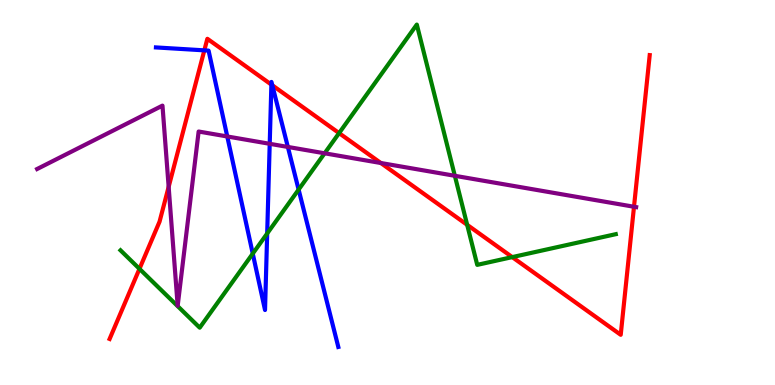[{'lines': ['blue', 'red'], 'intersections': [{'x': 2.64, 'y': 8.69}, {'x': 3.5, 'y': 7.8}, {'x': 3.51, 'y': 7.78}]}, {'lines': ['green', 'red'], 'intersections': [{'x': 1.8, 'y': 3.02}, {'x': 4.38, 'y': 6.54}, {'x': 6.03, 'y': 4.16}, {'x': 6.61, 'y': 3.32}]}, {'lines': ['purple', 'red'], 'intersections': [{'x': 2.18, 'y': 5.15}, {'x': 4.91, 'y': 5.77}, {'x': 8.18, 'y': 4.63}]}, {'lines': ['blue', 'green'], 'intersections': [{'x': 3.26, 'y': 3.41}, {'x': 3.45, 'y': 3.94}, {'x': 3.85, 'y': 5.08}]}, {'lines': ['blue', 'purple'], 'intersections': [{'x': 2.93, 'y': 6.46}, {'x': 3.48, 'y': 6.26}, {'x': 3.71, 'y': 6.18}]}, {'lines': ['green', 'purple'], 'intersections': [{'x': 4.19, 'y': 6.02}, {'x': 5.87, 'y': 5.43}]}]